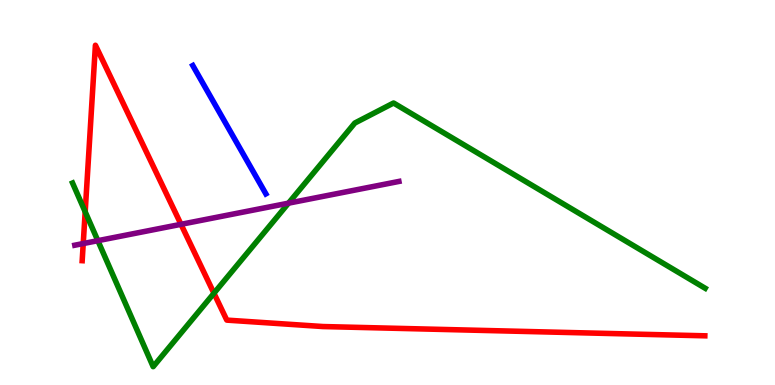[{'lines': ['blue', 'red'], 'intersections': []}, {'lines': ['green', 'red'], 'intersections': [{'x': 1.1, 'y': 4.5}, {'x': 2.76, 'y': 2.38}]}, {'lines': ['purple', 'red'], 'intersections': [{'x': 1.07, 'y': 3.67}, {'x': 2.34, 'y': 4.17}]}, {'lines': ['blue', 'green'], 'intersections': []}, {'lines': ['blue', 'purple'], 'intersections': []}, {'lines': ['green', 'purple'], 'intersections': [{'x': 1.26, 'y': 3.75}, {'x': 3.72, 'y': 4.72}]}]